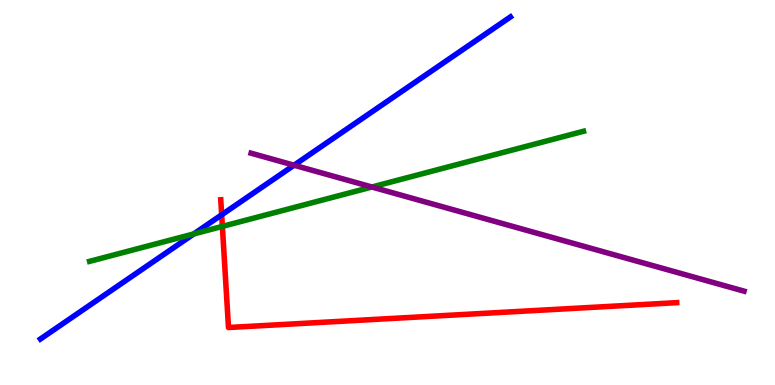[{'lines': ['blue', 'red'], 'intersections': [{'x': 2.86, 'y': 4.42}]}, {'lines': ['green', 'red'], 'intersections': [{'x': 2.87, 'y': 4.12}]}, {'lines': ['purple', 'red'], 'intersections': []}, {'lines': ['blue', 'green'], 'intersections': [{'x': 2.5, 'y': 3.92}]}, {'lines': ['blue', 'purple'], 'intersections': [{'x': 3.79, 'y': 5.71}]}, {'lines': ['green', 'purple'], 'intersections': [{'x': 4.8, 'y': 5.14}]}]